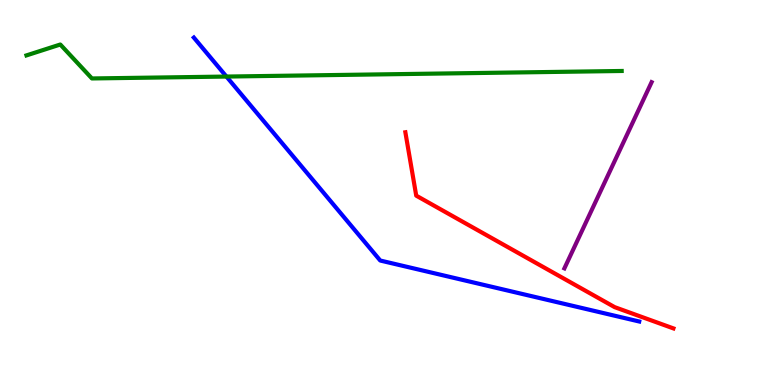[{'lines': ['blue', 'red'], 'intersections': []}, {'lines': ['green', 'red'], 'intersections': []}, {'lines': ['purple', 'red'], 'intersections': []}, {'lines': ['blue', 'green'], 'intersections': [{'x': 2.92, 'y': 8.01}]}, {'lines': ['blue', 'purple'], 'intersections': []}, {'lines': ['green', 'purple'], 'intersections': []}]